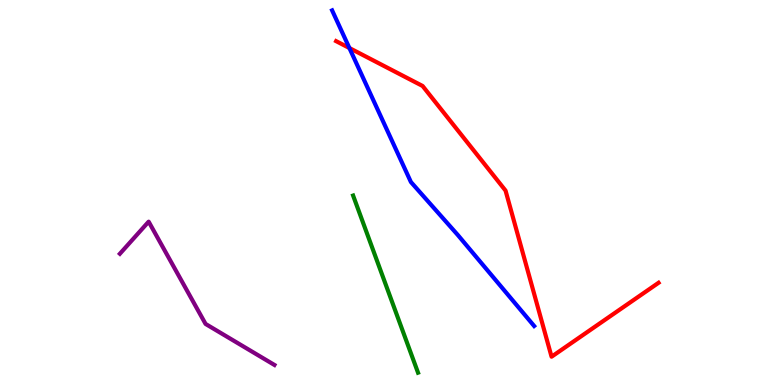[{'lines': ['blue', 'red'], 'intersections': [{'x': 4.51, 'y': 8.75}]}, {'lines': ['green', 'red'], 'intersections': []}, {'lines': ['purple', 'red'], 'intersections': []}, {'lines': ['blue', 'green'], 'intersections': []}, {'lines': ['blue', 'purple'], 'intersections': []}, {'lines': ['green', 'purple'], 'intersections': []}]